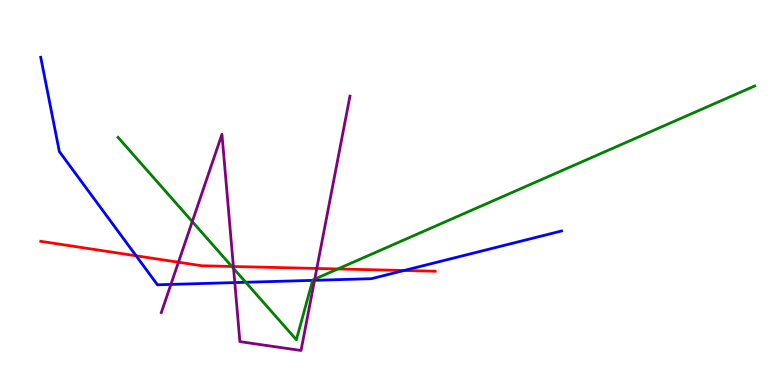[{'lines': ['blue', 'red'], 'intersections': [{'x': 1.76, 'y': 3.36}, {'x': 5.21, 'y': 2.97}]}, {'lines': ['green', 'red'], 'intersections': [{'x': 2.99, 'y': 3.08}, {'x': 4.36, 'y': 3.01}]}, {'lines': ['purple', 'red'], 'intersections': [{'x': 2.3, 'y': 3.19}, {'x': 3.01, 'y': 3.08}, {'x': 4.09, 'y': 3.03}]}, {'lines': ['blue', 'green'], 'intersections': [{'x': 3.17, 'y': 2.67}, {'x': 4.03, 'y': 2.72}]}, {'lines': ['blue', 'purple'], 'intersections': [{'x': 2.21, 'y': 2.61}, {'x': 3.03, 'y': 2.66}, {'x': 4.06, 'y': 2.72}]}, {'lines': ['green', 'purple'], 'intersections': [{'x': 2.48, 'y': 4.24}, {'x': 3.01, 'y': 3.03}, {'x': 4.06, 'y': 2.75}]}]